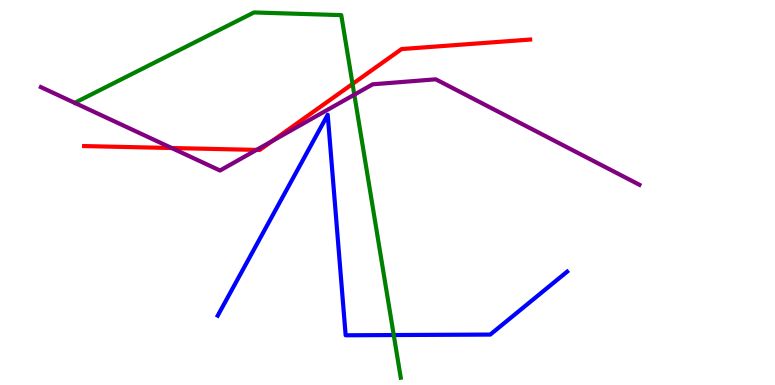[{'lines': ['blue', 'red'], 'intersections': []}, {'lines': ['green', 'red'], 'intersections': [{'x': 4.55, 'y': 7.82}]}, {'lines': ['purple', 'red'], 'intersections': [{'x': 2.22, 'y': 6.16}, {'x': 3.31, 'y': 6.11}, {'x': 3.51, 'y': 6.34}]}, {'lines': ['blue', 'green'], 'intersections': [{'x': 5.08, 'y': 1.3}]}, {'lines': ['blue', 'purple'], 'intersections': []}, {'lines': ['green', 'purple'], 'intersections': [{'x': 4.57, 'y': 7.54}]}]